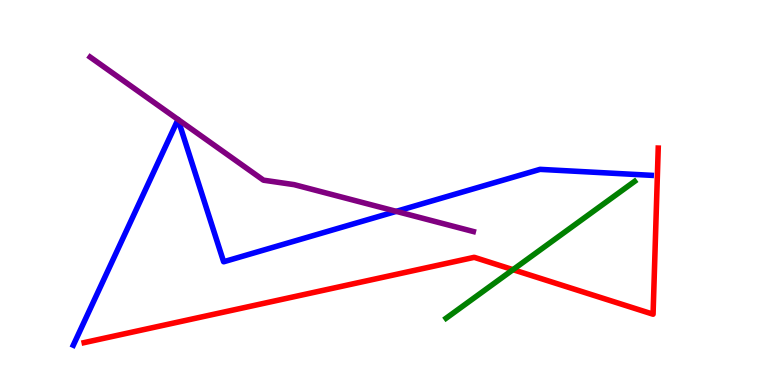[{'lines': ['blue', 'red'], 'intersections': []}, {'lines': ['green', 'red'], 'intersections': [{'x': 6.62, 'y': 3.0}]}, {'lines': ['purple', 'red'], 'intersections': []}, {'lines': ['blue', 'green'], 'intersections': []}, {'lines': ['blue', 'purple'], 'intersections': [{'x': 5.11, 'y': 4.51}]}, {'lines': ['green', 'purple'], 'intersections': []}]